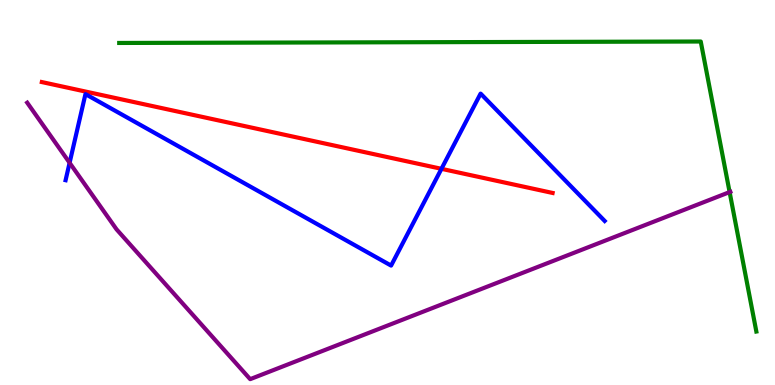[{'lines': ['blue', 'red'], 'intersections': [{'x': 5.7, 'y': 5.61}]}, {'lines': ['green', 'red'], 'intersections': []}, {'lines': ['purple', 'red'], 'intersections': []}, {'lines': ['blue', 'green'], 'intersections': []}, {'lines': ['blue', 'purple'], 'intersections': [{'x': 0.898, 'y': 5.77}]}, {'lines': ['green', 'purple'], 'intersections': [{'x': 9.41, 'y': 5.01}]}]